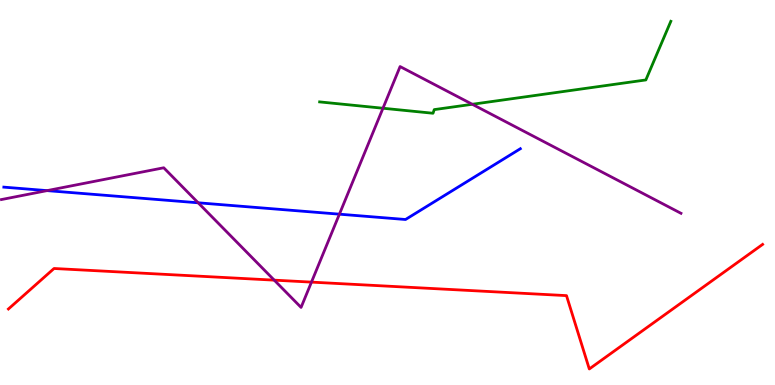[{'lines': ['blue', 'red'], 'intersections': []}, {'lines': ['green', 'red'], 'intersections': []}, {'lines': ['purple', 'red'], 'intersections': [{'x': 3.54, 'y': 2.72}, {'x': 4.02, 'y': 2.67}]}, {'lines': ['blue', 'green'], 'intersections': []}, {'lines': ['blue', 'purple'], 'intersections': [{'x': 0.607, 'y': 5.05}, {'x': 2.56, 'y': 4.73}, {'x': 4.38, 'y': 4.44}]}, {'lines': ['green', 'purple'], 'intersections': [{'x': 4.94, 'y': 7.19}, {'x': 6.09, 'y': 7.29}]}]